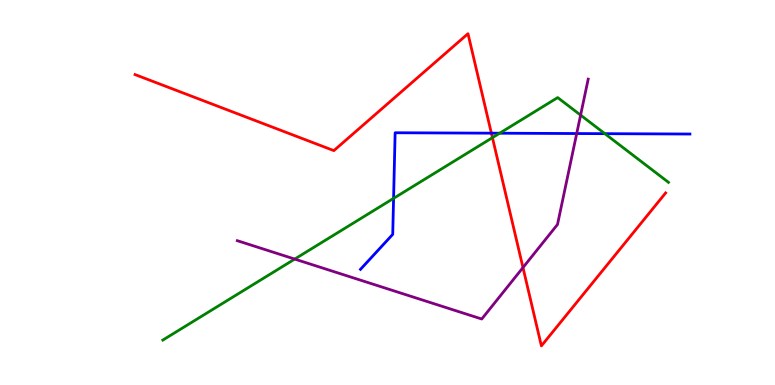[{'lines': ['blue', 'red'], 'intersections': [{'x': 6.34, 'y': 6.54}]}, {'lines': ['green', 'red'], 'intersections': [{'x': 6.35, 'y': 6.42}]}, {'lines': ['purple', 'red'], 'intersections': [{'x': 6.75, 'y': 3.05}]}, {'lines': ['blue', 'green'], 'intersections': [{'x': 5.08, 'y': 4.85}, {'x': 6.45, 'y': 6.54}, {'x': 7.8, 'y': 6.53}]}, {'lines': ['blue', 'purple'], 'intersections': [{'x': 7.44, 'y': 6.53}]}, {'lines': ['green', 'purple'], 'intersections': [{'x': 3.8, 'y': 3.27}, {'x': 7.49, 'y': 7.01}]}]